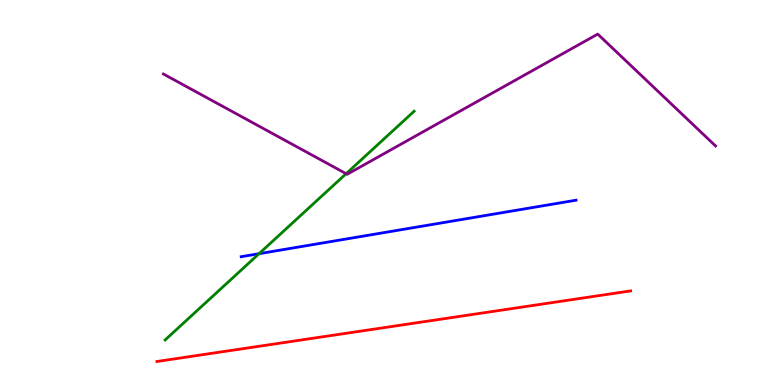[{'lines': ['blue', 'red'], 'intersections': []}, {'lines': ['green', 'red'], 'intersections': []}, {'lines': ['purple', 'red'], 'intersections': []}, {'lines': ['blue', 'green'], 'intersections': [{'x': 3.34, 'y': 3.41}]}, {'lines': ['blue', 'purple'], 'intersections': []}, {'lines': ['green', 'purple'], 'intersections': [{'x': 4.47, 'y': 5.49}]}]